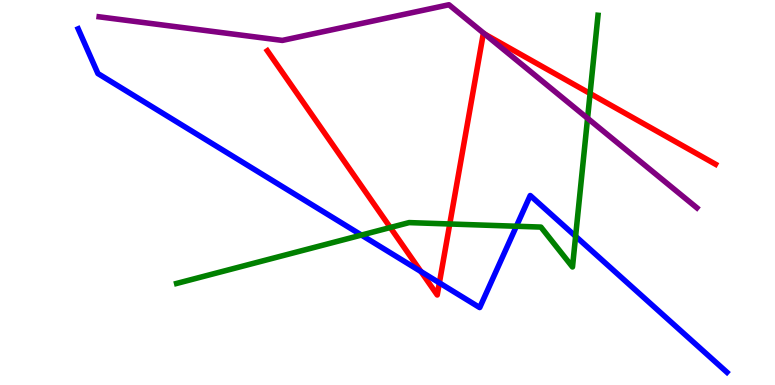[{'lines': ['blue', 'red'], 'intersections': [{'x': 5.43, 'y': 2.95}, {'x': 5.67, 'y': 2.65}]}, {'lines': ['green', 'red'], 'intersections': [{'x': 5.04, 'y': 4.09}, {'x': 5.8, 'y': 4.18}, {'x': 7.61, 'y': 7.57}]}, {'lines': ['purple', 'red'], 'intersections': [{'x': 6.26, 'y': 9.11}]}, {'lines': ['blue', 'green'], 'intersections': [{'x': 4.66, 'y': 3.89}, {'x': 6.66, 'y': 4.12}, {'x': 7.43, 'y': 3.86}]}, {'lines': ['blue', 'purple'], 'intersections': []}, {'lines': ['green', 'purple'], 'intersections': [{'x': 7.58, 'y': 6.93}]}]